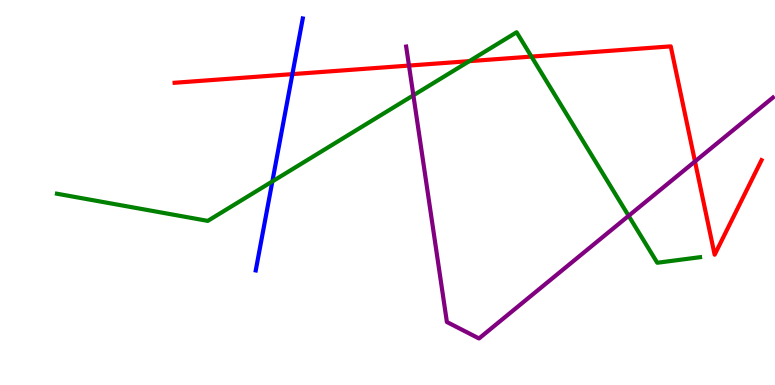[{'lines': ['blue', 'red'], 'intersections': [{'x': 3.77, 'y': 8.07}]}, {'lines': ['green', 'red'], 'intersections': [{'x': 6.06, 'y': 8.41}, {'x': 6.86, 'y': 8.53}]}, {'lines': ['purple', 'red'], 'intersections': [{'x': 5.28, 'y': 8.3}, {'x': 8.97, 'y': 5.81}]}, {'lines': ['blue', 'green'], 'intersections': [{'x': 3.51, 'y': 5.29}]}, {'lines': ['blue', 'purple'], 'intersections': []}, {'lines': ['green', 'purple'], 'intersections': [{'x': 5.33, 'y': 7.52}, {'x': 8.11, 'y': 4.39}]}]